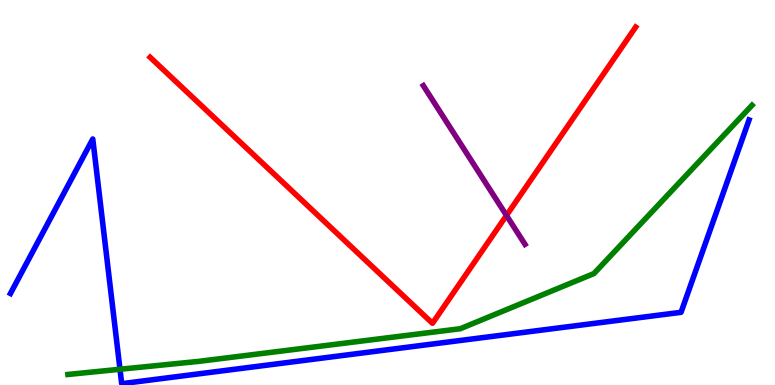[{'lines': ['blue', 'red'], 'intersections': []}, {'lines': ['green', 'red'], 'intersections': []}, {'lines': ['purple', 'red'], 'intersections': [{'x': 6.54, 'y': 4.4}]}, {'lines': ['blue', 'green'], 'intersections': [{'x': 1.55, 'y': 0.409}]}, {'lines': ['blue', 'purple'], 'intersections': []}, {'lines': ['green', 'purple'], 'intersections': []}]